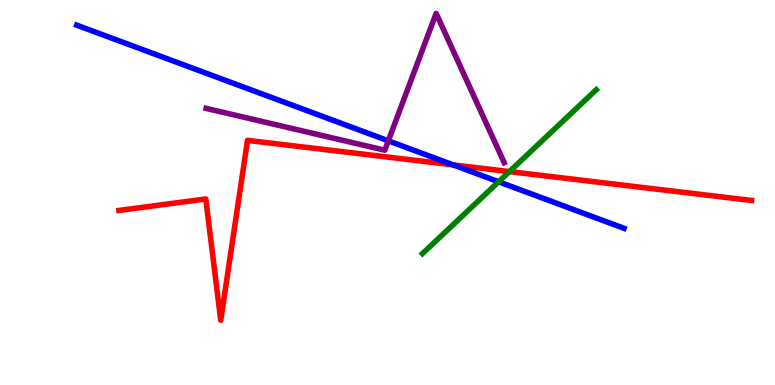[{'lines': ['blue', 'red'], 'intersections': [{'x': 5.85, 'y': 5.72}]}, {'lines': ['green', 'red'], 'intersections': [{'x': 6.57, 'y': 5.54}]}, {'lines': ['purple', 'red'], 'intersections': []}, {'lines': ['blue', 'green'], 'intersections': [{'x': 6.43, 'y': 5.28}]}, {'lines': ['blue', 'purple'], 'intersections': [{'x': 5.01, 'y': 6.34}]}, {'lines': ['green', 'purple'], 'intersections': []}]